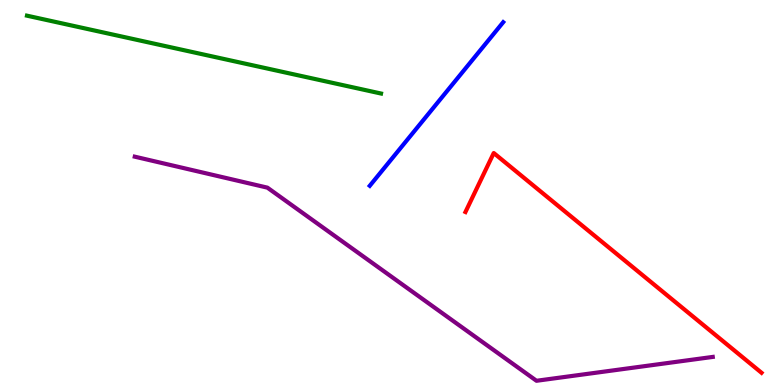[{'lines': ['blue', 'red'], 'intersections': []}, {'lines': ['green', 'red'], 'intersections': []}, {'lines': ['purple', 'red'], 'intersections': []}, {'lines': ['blue', 'green'], 'intersections': []}, {'lines': ['blue', 'purple'], 'intersections': []}, {'lines': ['green', 'purple'], 'intersections': []}]